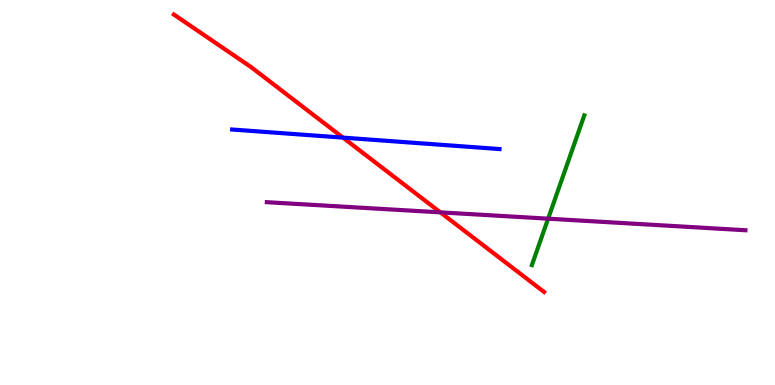[{'lines': ['blue', 'red'], 'intersections': [{'x': 4.43, 'y': 6.43}]}, {'lines': ['green', 'red'], 'intersections': []}, {'lines': ['purple', 'red'], 'intersections': [{'x': 5.68, 'y': 4.48}]}, {'lines': ['blue', 'green'], 'intersections': []}, {'lines': ['blue', 'purple'], 'intersections': []}, {'lines': ['green', 'purple'], 'intersections': [{'x': 7.07, 'y': 4.32}]}]